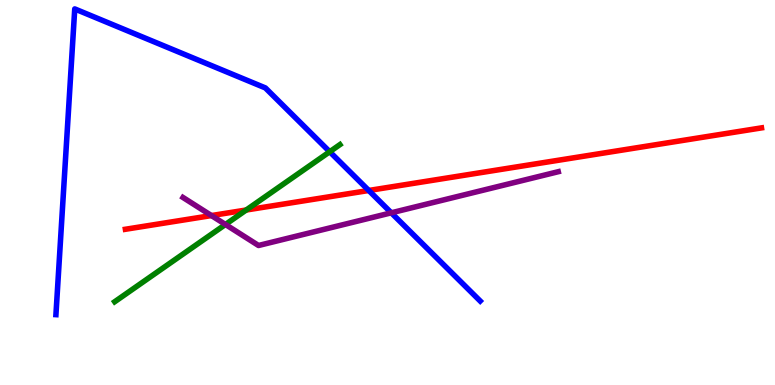[{'lines': ['blue', 'red'], 'intersections': [{'x': 4.76, 'y': 5.05}]}, {'lines': ['green', 'red'], 'intersections': [{'x': 3.18, 'y': 4.54}]}, {'lines': ['purple', 'red'], 'intersections': [{'x': 2.73, 'y': 4.4}]}, {'lines': ['blue', 'green'], 'intersections': [{'x': 4.25, 'y': 6.06}]}, {'lines': ['blue', 'purple'], 'intersections': [{'x': 5.05, 'y': 4.47}]}, {'lines': ['green', 'purple'], 'intersections': [{'x': 2.91, 'y': 4.17}]}]